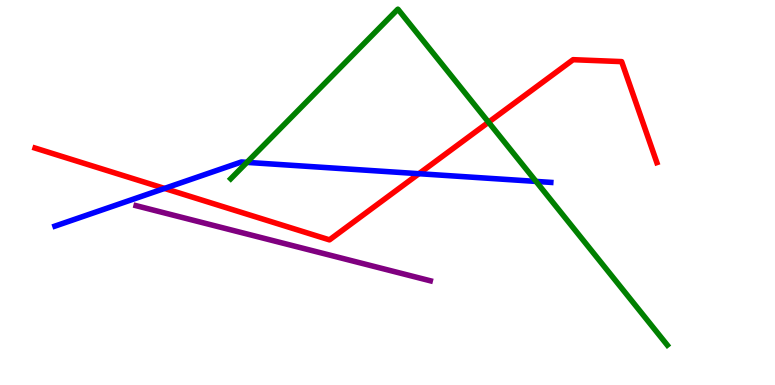[{'lines': ['blue', 'red'], 'intersections': [{'x': 2.12, 'y': 5.11}, {'x': 5.41, 'y': 5.49}]}, {'lines': ['green', 'red'], 'intersections': [{'x': 6.3, 'y': 6.83}]}, {'lines': ['purple', 'red'], 'intersections': []}, {'lines': ['blue', 'green'], 'intersections': [{'x': 3.19, 'y': 5.78}, {'x': 6.92, 'y': 5.29}]}, {'lines': ['blue', 'purple'], 'intersections': []}, {'lines': ['green', 'purple'], 'intersections': []}]